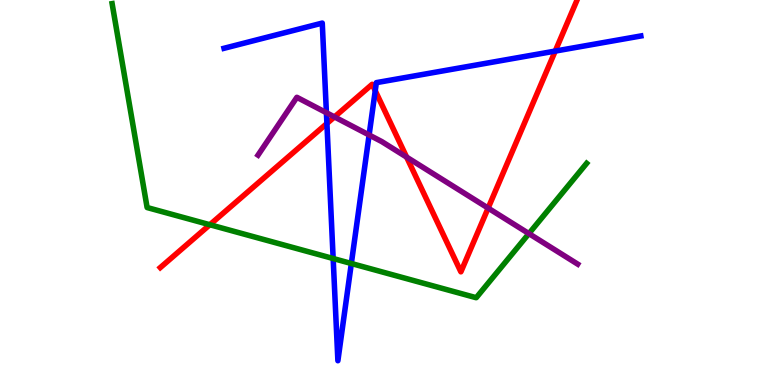[{'lines': ['blue', 'red'], 'intersections': [{'x': 4.22, 'y': 6.79}, {'x': 4.84, 'y': 7.64}, {'x': 7.16, 'y': 8.67}]}, {'lines': ['green', 'red'], 'intersections': [{'x': 2.71, 'y': 4.16}]}, {'lines': ['purple', 'red'], 'intersections': [{'x': 4.32, 'y': 6.96}, {'x': 5.25, 'y': 5.92}, {'x': 6.3, 'y': 4.59}]}, {'lines': ['blue', 'green'], 'intersections': [{'x': 4.3, 'y': 3.29}, {'x': 4.53, 'y': 3.16}]}, {'lines': ['blue', 'purple'], 'intersections': [{'x': 4.21, 'y': 7.07}, {'x': 4.76, 'y': 6.49}]}, {'lines': ['green', 'purple'], 'intersections': [{'x': 6.82, 'y': 3.93}]}]